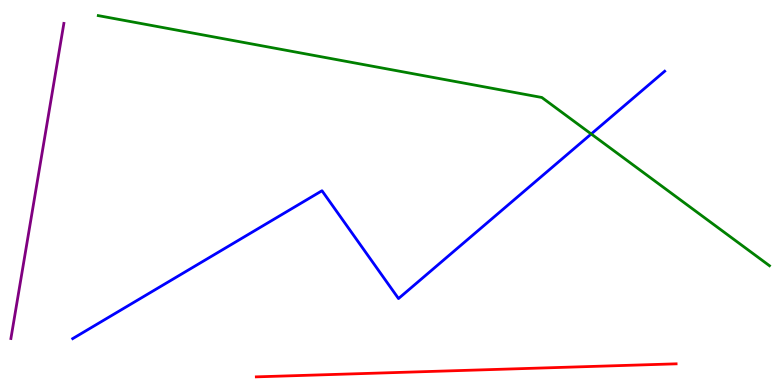[{'lines': ['blue', 'red'], 'intersections': []}, {'lines': ['green', 'red'], 'intersections': []}, {'lines': ['purple', 'red'], 'intersections': []}, {'lines': ['blue', 'green'], 'intersections': [{'x': 7.63, 'y': 6.52}]}, {'lines': ['blue', 'purple'], 'intersections': []}, {'lines': ['green', 'purple'], 'intersections': []}]